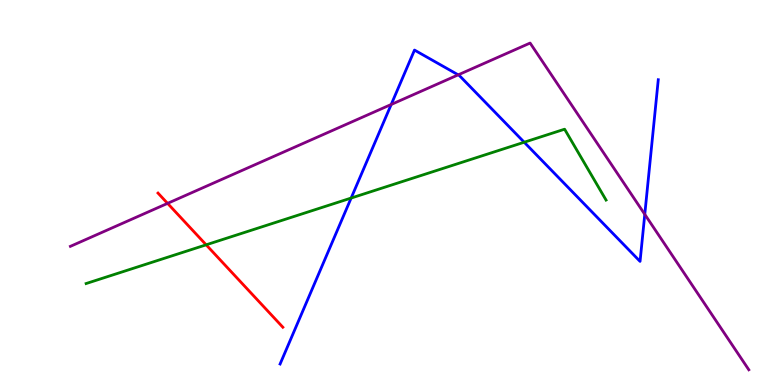[{'lines': ['blue', 'red'], 'intersections': []}, {'lines': ['green', 'red'], 'intersections': [{'x': 2.66, 'y': 3.64}]}, {'lines': ['purple', 'red'], 'intersections': [{'x': 2.16, 'y': 4.72}]}, {'lines': ['blue', 'green'], 'intersections': [{'x': 4.53, 'y': 4.86}, {'x': 6.76, 'y': 6.31}]}, {'lines': ['blue', 'purple'], 'intersections': [{'x': 5.05, 'y': 7.29}, {'x': 5.91, 'y': 8.06}, {'x': 8.32, 'y': 4.43}]}, {'lines': ['green', 'purple'], 'intersections': []}]